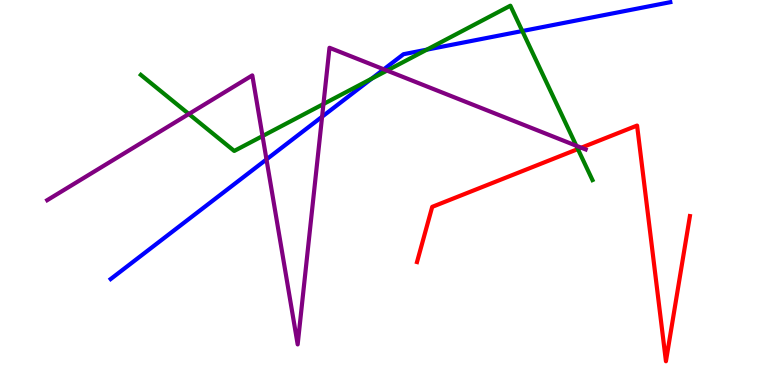[{'lines': ['blue', 'red'], 'intersections': []}, {'lines': ['green', 'red'], 'intersections': [{'x': 7.46, 'y': 6.13}]}, {'lines': ['purple', 'red'], 'intersections': [{'x': 7.5, 'y': 6.16}]}, {'lines': ['blue', 'green'], 'intersections': [{'x': 4.8, 'y': 7.96}, {'x': 5.51, 'y': 8.71}, {'x': 6.74, 'y': 9.19}]}, {'lines': ['blue', 'purple'], 'intersections': [{'x': 3.44, 'y': 5.86}, {'x': 4.16, 'y': 6.97}, {'x': 4.95, 'y': 8.2}]}, {'lines': ['green', 'purple'], 'intersections': [{'x': 2.44, 'y': 7.04}, {'x': 3.39, 'y': 6.47}, {'x': 4.17, 'y': 7.3}, {'x': 4.99, 'y': 8.17}, {'x': 7.44, 'y': 6.21}]}]